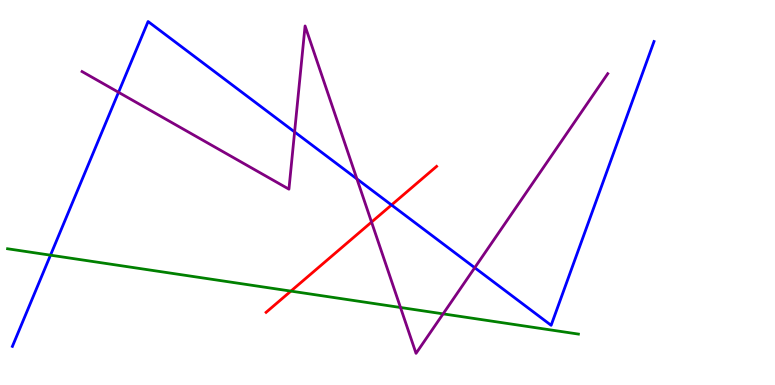[{'lines': ['blue', 'red'], 'intersections': [{'x': 5.05, 'y': 4.68}]}, {'lines': ['green', 'red'], 'intersections': [{'x': 3.75, 'y': 2.44}]}, {'lines': ['purple', 'red'], 'intersections': [{'x': 4.79, 'y': 4.23}]}, {'lines': ['blue', 'green'], 'intersections': [{'x': 0.652, 'y': 3.37}]}, {'lines': ['blue', 'purple'], 'intersections': [{'x': 1.53, 'y': 7.6}, {'x': 3.8, 'y': 6.57}, {'x': 4.61, 'y': 5.35}, {'x': 6.13, 'y': 3.05}]}, {'lines': ['green', 'purple'], 'intersections': [{'x': 5.17, 'y': 2.01}, {'x': 5.72, 'y': 1.85}]}]